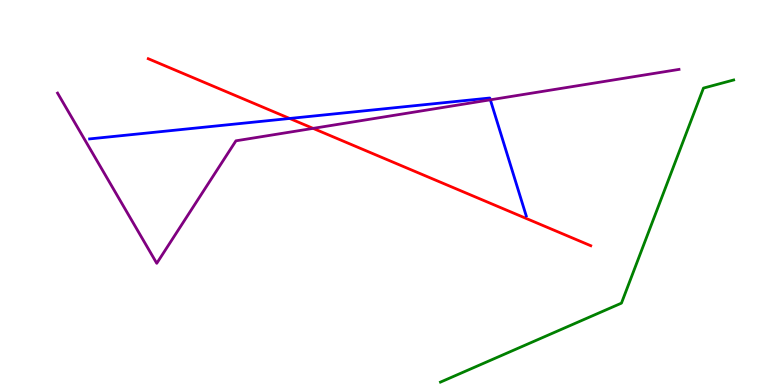[{'lines': ['blue', 'red'], 'intersections': [{'x': 3.74, 'y': 6.92}]}, {'lines': ['green', 'red'], 'intersections': []}, {'lines': ['purple', 'red'], 'intersections': [{'x': 4.04, 'y': 6.67}]}, {'lines': ['blue', 'green'], 'intersections': []}, {'lines': ['blue', 'purple'], 'intersections': [{'x': 6.33, 'y': 7.41}]}, {'lines': ['green', 'purple'], 'intersections': []}]